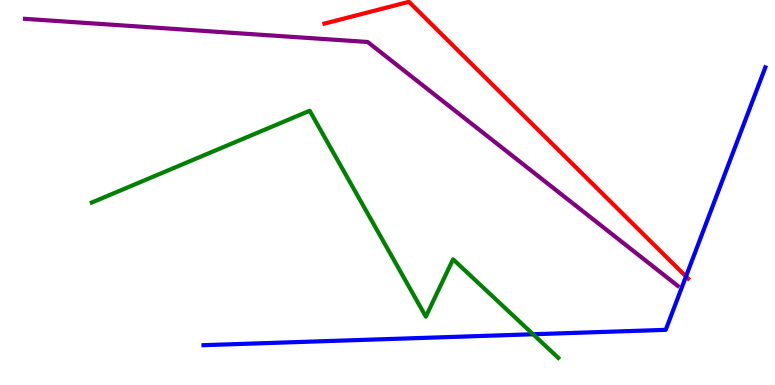[{'lines': ['blue', 'red'], 'intersections': [{'x': 8.85, 'y': 2.82}]}, {'lines': ['green', 'red'], 'intersections': []}, {'lines': ['purple', 'red'], 'intersections': []}, {'lines': ['blue', 'green'], 'intersections': [{'x': 6.88, 'y': 1.32}]}, {'lines': ['blue', 'purple'], 'intersections': []}, {'lines': ['green', 'purple'], 'intersections': []}]